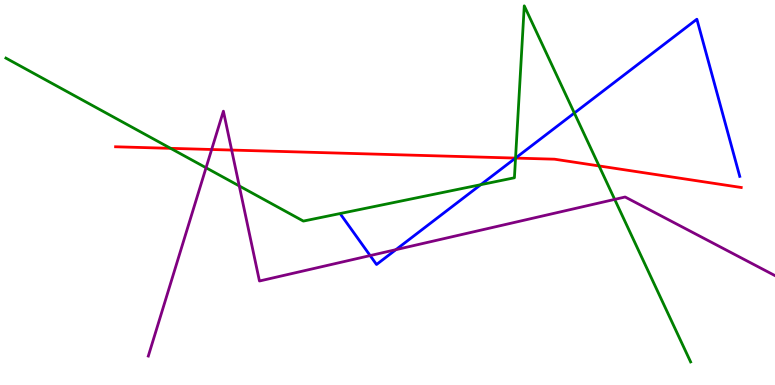[{'lines': ['blue', 'red'], 'intersections': [{'x': 6.65, 'y': 5.89}]}, {'lines': ['green', 'red'], 'intersections': [{'x': 2.2, 'y': 6.15}, {'x': 6.65, 'y': 5.89}, {'x': 7.73, 'y': 5.69}]}, {'lines': ['purple', 'red'], 'intersections': [{'x': 2.73, 'y': 6.12}, {'x': 2.99, 'y': 6.1}]}, {'lines': ['blue', 'green'], 'intersections': [{'x': 6.2, 'y': 5.2}, {'x': 6.65, 'y': 5.89}, {'x': 7.41, 'y': 7.06}]}, {'lines': ['blue', 'purple'], 'intersections': [{'x': 4.78, 'y': 3.36}, {'x': 5.11, 'y': 3.52}]}, {'lines': ['green', 'purple'], 'intersections': [{'x': 2.66, 'y': 5.64}, {'x': 3.09, 'y': 5.17}, {'x': 7.93, 'y': 4.82}]}]